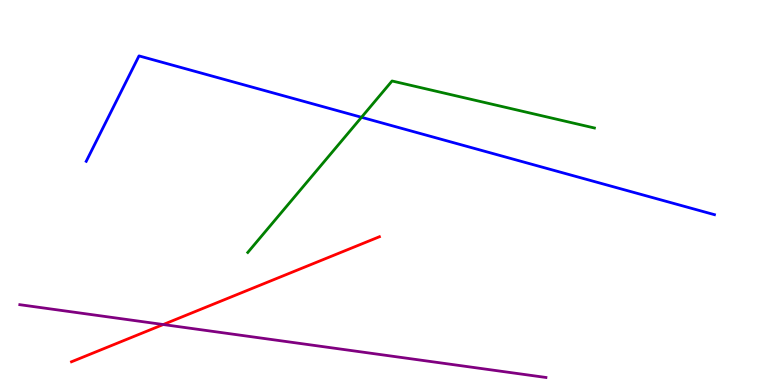[{'lines': ['blue', 'red'], 'intersections': []}, {'lines': ['green', 'red'], 'intersections': []}, {'lines': ['purple', 'red'], 'intersections': [{'x': 2.11, 'y': 1.57}]}, {'lines': ['blue', 'green'], 'intersections': [{'x': 4.66, 'y': 6.95}]}, {'lines': ['blue', 'purple'], 'intersections': []}, {'lines': ['green', 'purple'], 'intersections': []}]